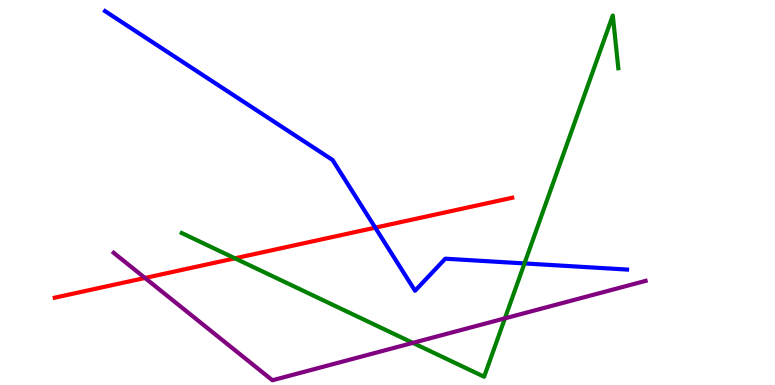[{'lines': ['blue', 'red'], 'intersections': [{'x': 4.84, 'y': 4.09}]}, {'lines': ['green', 'red'], 'intersections': [{'x': 3.03, 'y': 3.29}]}, {'lines': ['purple', 'red'], 'intersections': [{'x': 1.87, 'y': 2.78}]}, {'lines': ['blue', 'green'], 'intersections': [{'x': 6.77, 'y': 3.16}]}, {'lines': ['blue', 'purple'], 'intersections': []}, {'lines': ['green', 'purple'], 'intersections': [{'x': 5.33, 'y': 1.09}, {'x': 6.52, 'y': 1.73}]}]